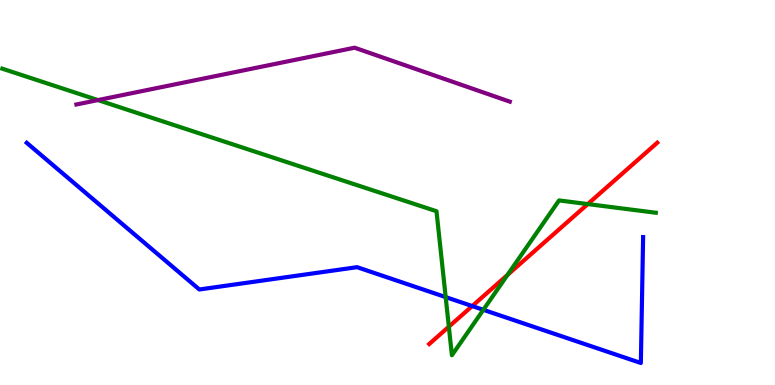[{'lines': ['blue', 'red'], 'intersections': [{'x': 6.09, 'y': 2.05}]}, {'lines': ['green', 'red'], 'intersections': [{'x': 5.79, 'y': 1.51}, {'x': 6.55, 'y': 2.86}, {'x': 7.58, 'y': 4.7}]}, {'lines': ['purple', 'red'], 'intersections': []}, {'lines': ['blue', 'green'], 'intersections': [{'x': 5.75, 'y': 2.28}, {'x': 6.24, 'y': 1.95}]}, {'lines': ['blue', 'purple'], 'intersections': []}, {'lines': ['green', 'purple'], 'intersections': [{'x': 1.26, 'y': 7.4}]}]